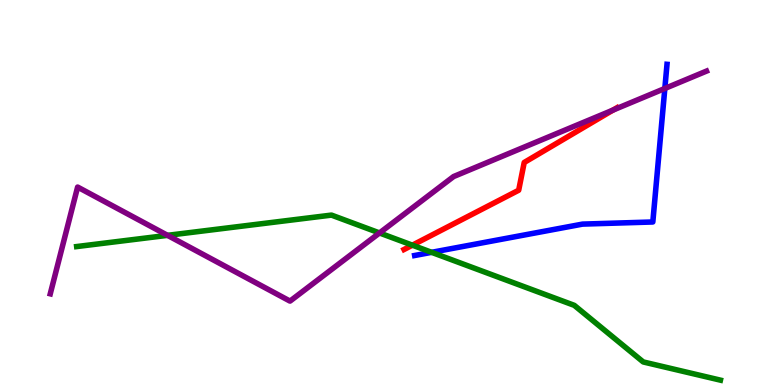[{'lines': ['blue', 'red'], 'intersections': []}, {'lines': ['green', 'red'], 'intersections': [{'x': 5.32, 'y': 3.63}]}, {'lines': ['purple', 'red'], 'intersections': [{'x': 7.91, 'y': 7.14}]}, {'lines': ['blue', 'green'], 'intersections': [{'x': 5.57, 'y': 3.45}]}, {'lines': ['blue', 'purple'], 'intersections': [{'x': 8.58, 'y': 7.7}]}, {'lines': ['green', 'purple'], 'intersections': [{'x': 2.16, 'y': 3.89}, {'x': 4.9, 'y': 3.95}]}]